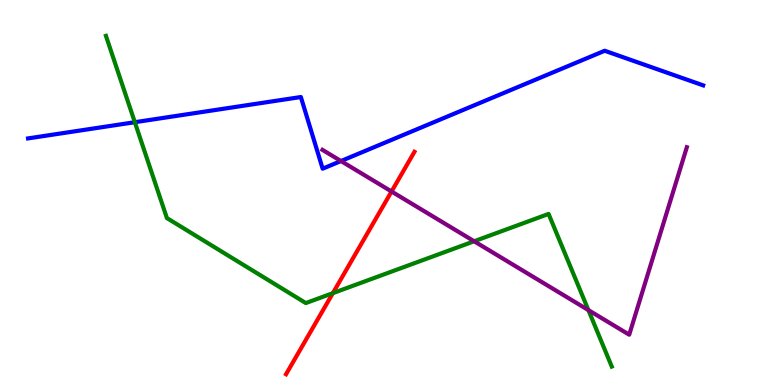[{'lines': ['blue', 'red'], 'intersections': []}, {'lines': ['green', 'red'], 'intersections': [{'x': 4.29, 'y': 2.39}]}, {'lines': ['purple', 'red'], 'intersections': [{'x': 5.05, 'y': 5.03}]}, {'lines': ['blue', 'green'], 'intersections': [{'x': 1.74, 'y': 6.83}]}, {'lines': ['blue', 'purple'], 'intersections': [{'x': 4.4, 'y': 5.82}]}, {'lines': ['green', 'purple'], 'intersections': [{'x': 6.12, 'y': 3.73}, {'x': 7.59, 'y': 1.95}]}]